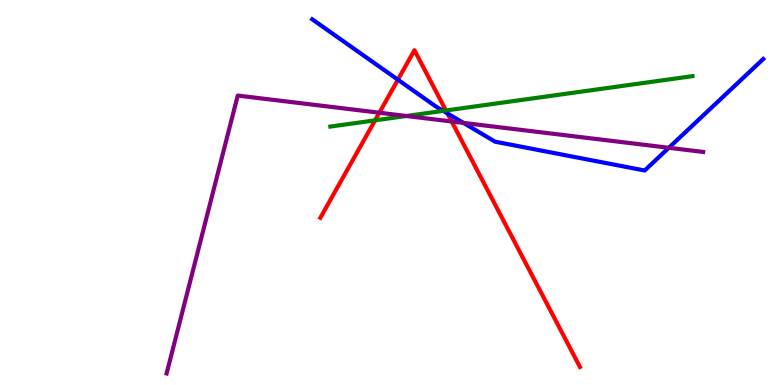[{'lines': ['blue', 'red'], 'intersections': [{'x': 5.13, 'y': 7.93}, {'x': 5.77, 'y': 7.05}]}, {'lines': ['green', 'red'], 'intersections': [{'x': 4.84, 'y': 6.87}, {'x': 5.75, 'y': 7.13}]}, {'lines': ['purple', 'red'], 'intersections': [{'x': 4.89, 'y': 7.07}, {'x': 5.83, 'y': 6.84}]}, {'lines': ['blue', 'green'], 'intersections': [{'x': 5.72, 'y': 7.12}]}, {'lines': ['blue', 'purple'], 'intersections': [{'x': 5.98, 'y': 6.81}, {'x': 8.63, 'y': 6.16}]}, {'lines': ['green', 'purple'], 'intersections': [{'x': 5.24, 'y': 6.99}]}]